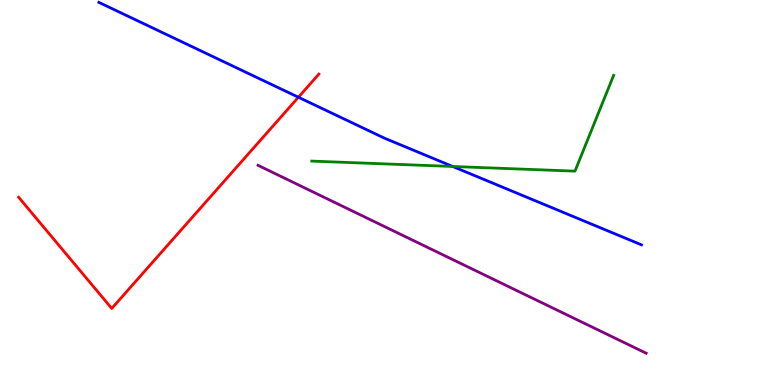[{'lines': ['blue', 'red'], 'intersections': [{'x': 3.85, 'y': 7.47}]}, {'lines': ['green', 'red'], 'intersections': []}, {'lines': ['purple', 'red'], 'intersections': []}, {'lines': ['blue', 'green'], 'intersections': [{'x': 5.84, 'y': 5.68}]}, {'lines': ['blue', 'purple'], 'intersections': []}, {'lines': ['green', 'purple'], 'intersections': []}]